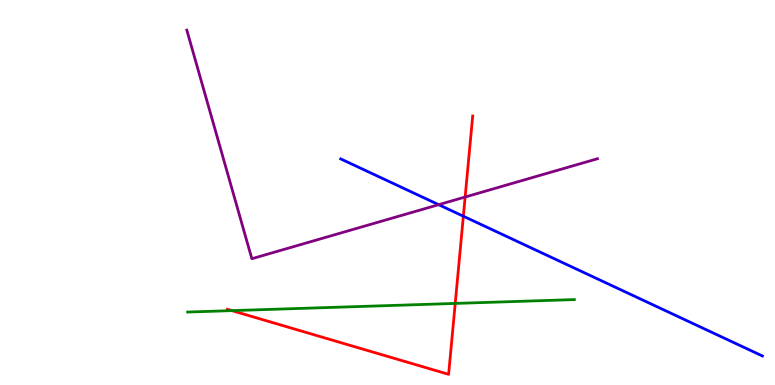[{'lines': ['blue', 'red'], 'intersections': [{'x': 5.98, 'y': 4.38}]}, {'lines': ['green', 'red'], 'intersections': [{'x': 2.99, 'y': 1.93}, {'x': 5.87, 'y': 2.12}]}, {'lines': ['purple', 'red'], 'intersections': [{'x': 6.0, 'y': 4.88}]}, {'lines': ['blue', 'green'], 'intersections': []}, {'lines': ['blue', 'purple'], 'intersections': [{'x': 5.66, 'y': 4.68}]}, {'lines': ['green', 'purple'], 'intersections': []}]